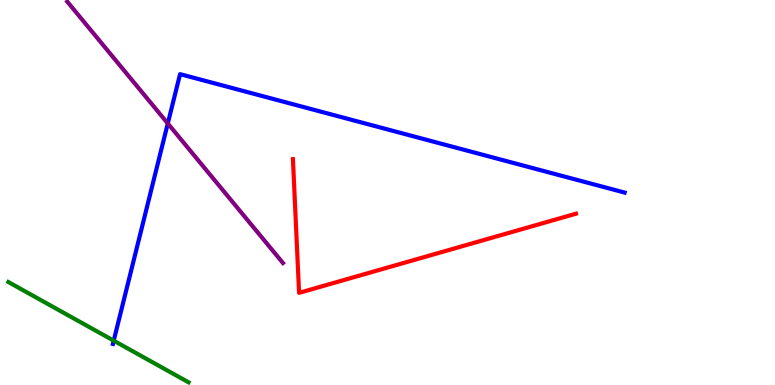[{'lines': ['blue', 'red'], 'intersections': []}, {'lines': ['green', 'red'], 'intersections': []}, {'lines': ['purple', 'red'], 'intersections': []}, {'lines': ['blue', 'green'], 'intersections': [{'x': 1.47, 'y': 1.15}]}, {'lines': ['blue', 'purple'], 'intersections': [{'x': 2.17, 'y': 6.79}]}, {'lines': ['green', 'purple'], 'intersections': []}]